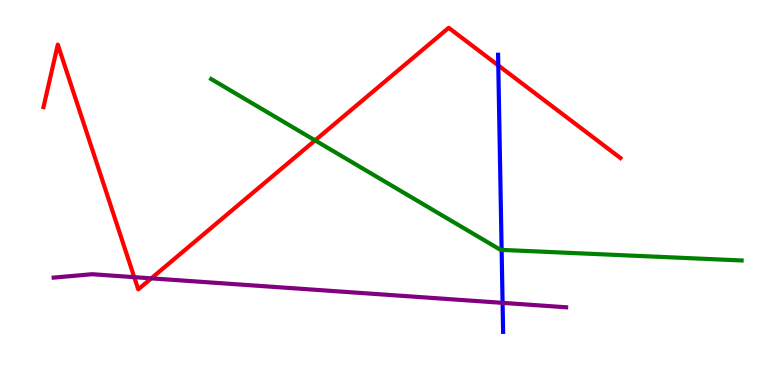[{'lines': ['blue', 'red'], 'intersections': [{'x': 6.43, 'y': 8.3}]}, {'lines': ['green', 'red'], 'intersections': [{'x': 4.07, 'y': 6.35}]}, {'lines': ['purple', 'red'], 'intersections': [{'x': 1.73, 'y': 2.8}, {'x': 1.95, 'y': 2.77}]}, {'lines': ['blue', 'green'], 'intersections': [{'x': 6.47, 'y': 3.51}]}, {'lines': ['blue', 'purple'], 'intersections': [{'x': 6.48, 'y': 2.13}]}, {'lines': ['green', 'purple'], 'intersections': []}]